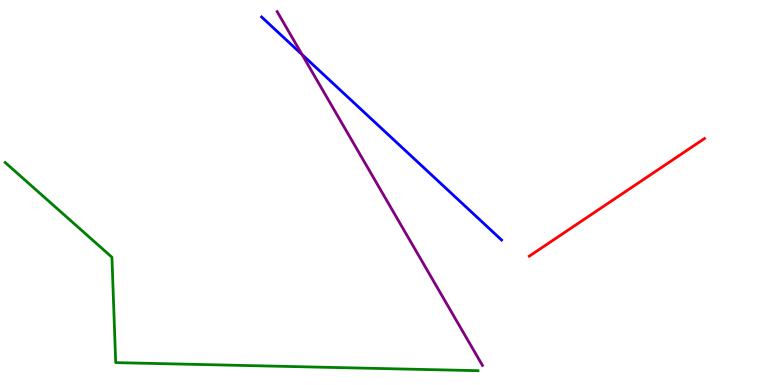[{'lines': ['blue', 'red'], 'intersections': []}, {'lines': ['green', 'red'], 'intersections': []}, {'lines': ['purple', 'red'], 'intersections': []}, {'lines': ['blue', 'green'], 'intersections': []}, {'lines': ['blue', 'purple'], 'intersections': [{'x': 3.9, 'y': 8.58}]}, {'lines': ['green', 'purple'], 'intersections': []}]